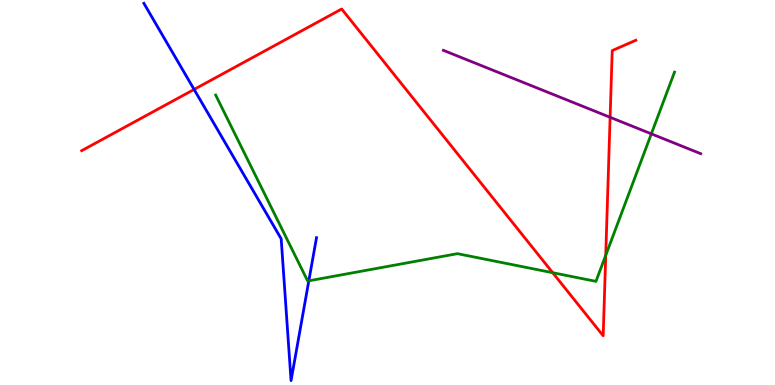[{'lines': ['blue', 'red'], 'intersections': [{'x': 2.5, 'y': 7.68}]}, {'lines': ['green', 'red'], 'intersections': [{'x': 7.13, 'y': 2.92}, {'x': 7.82, 'y': 3.37}]}, {'lines': ['purple', 'red'], 'intersections': [{'x': 7.87, 'y': 6.95}]}, {'lines': ['blue', 'green'], 'intersections': [{'x': 3.98, 'y': 2.71}]}, {'lines': ['blue', 'purple'], 'intersections': []}, {'lines': ['green', 'purple'], 'intersections': [{'x': 8.4, 'y': 6.52}]}]